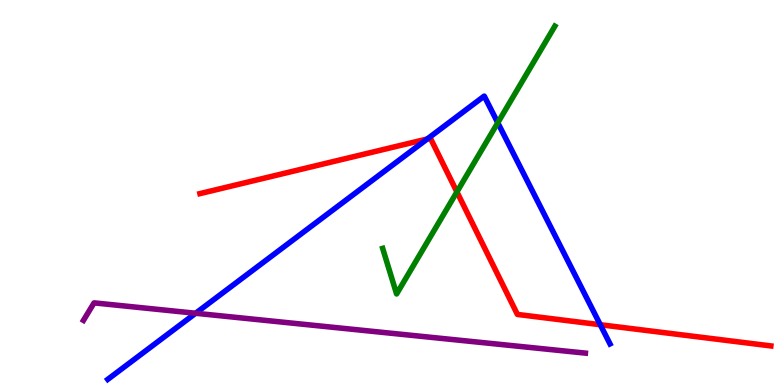[{'lines': ['blue', 'red'], 'intersections': [{'x': 5.51, 'y': 6.39}, {'x': 7.75, 'y': 1.57}]}, {'lines': ['green', 'red'], 'intersections': [{'x': 5.9, 'y': 5.02}]}, {'lines': ['purple', 'red'], 'intersections': []}, {'lines': ['blue', 'green'], 'intersections': [{'x': 6.42, 'y': 6.81}]}, {'lines': ['blue', 'purple'], 'intersections': [{'x': 2.52, 'y': 1.86}]}, {'lines': ['green', 'purple'], 'intersections': []}]